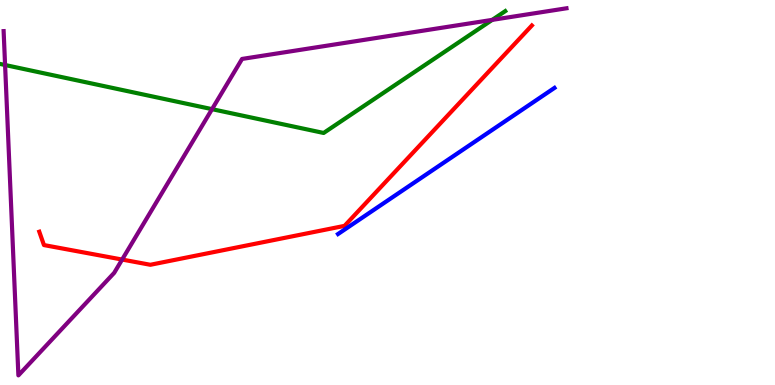[{'lines': ['blue', 'red'], 'intersections': []}, {'lines': ['green', 'red'], 'intersections': []}, {'lines': ['purple', 'red'], 'intersections': [{'x': 1.58, 'y': 3.26}]}, {'lines': ['blue', 'green'], 'intersections': []}, {'lines': ['blue', 'purple'], 'intersections': []}, {'lines': ['green', 'purple'], 'intersections': [{'x': 0.0656, 'y': 8.31}, {'x': 2.74, 'y': 7.16}, {'x': 6.35, 'y': 9.48}]}]